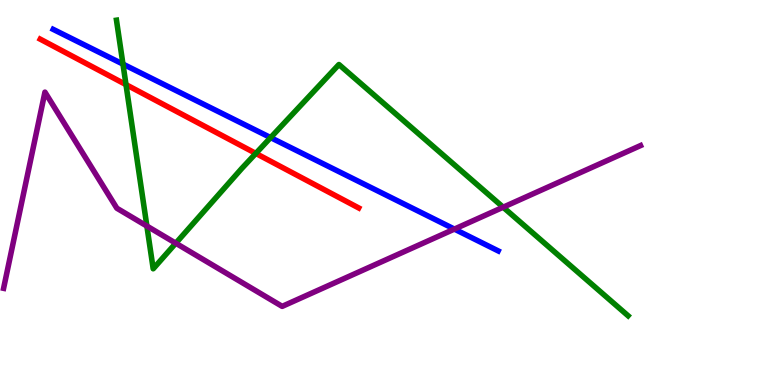[{'lines': ['blue', 'red'], 'intersections': []}, {'lines': ['green', 'red'], 'intersections': [{'x': 1.63, 'y': 7.8}, {'x': 3.3, 'y': 6.02}]}, {'lines': ['purple', 'red'], 'intersections': []}, {'lines': ['blue', 'green'], 'intersections': [{'x': 1.59, 'y': 8.34}, {'x': 3.49, 'y': 6.43}]}, {'lines': ['blue', 'purple'], 'intersections': [{'x': 5.86, 'y': 4.05}]}, {'lines': ['green', 'purple'], 'intersections': [{'x': 1.9, 'y': 4.13}, {'x': 2.27, 'y': 3.68}, {'x': 6.49, 'y': 4.62}]}]